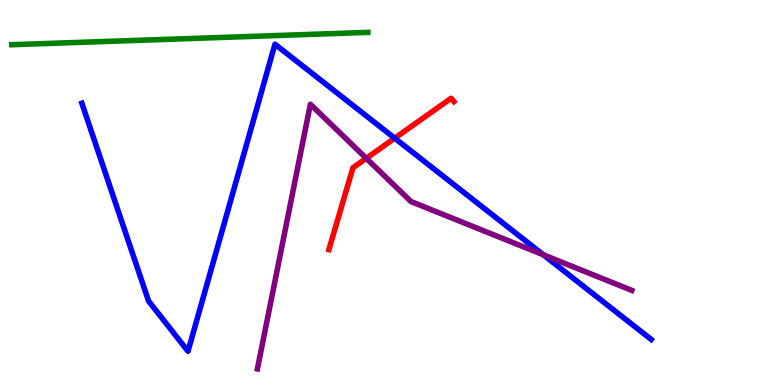[{'lines': ['blue', 'red'], 'intersections': [{'x': 5.09, 'y': 6.41}]}, {'lines': ['green', 'red'], 'intersections': []}, {'lines': ['purple', 'red'], 'intersections': [{'x': 4.73, 'y': 5.89}]}, {'lines': ['blue', 'green'], 'intersections': []}, {'lines': ['blue', 'purple'], 'intersections': [{'x': 7.01, 'y': 3.38}]}, {'lines': ['green', 'purple'], 'intersections': []}]